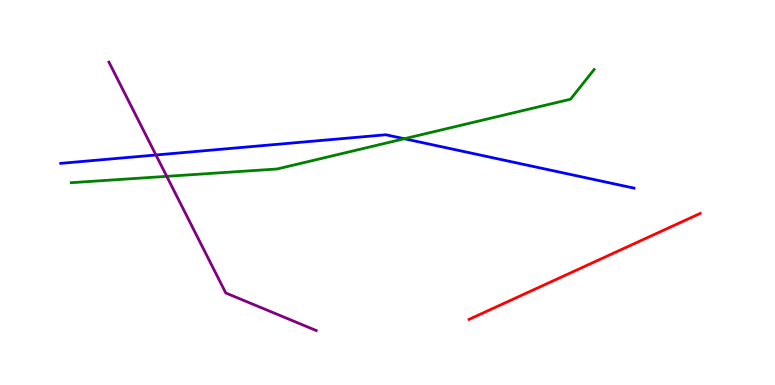[{'lines': ['blue', 'red'], 'intersections': []}, {'lines': ['green', 'red'], 'intersections': []}, {'lines': ['purple', 'red'], 'intersections': []}, {'lines': ['blue', 'green'], 'intersections': [{'x': 5.22, 'y': 6.4}]}, {'lines': ['blue', 'purple'], 'intersections': [{'x': 2.01, 'y': 5.97}]}, {'lines': ['green', 'purple'], 'intersections': [{'x': 2.15, 'y': 5.42}]}]